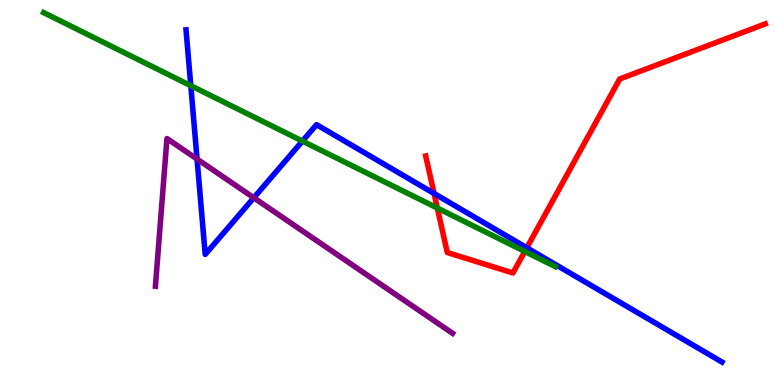[{'lines': ['blue', 'red'], 'intersections': [{'x': 5.6, 'y': 4.97}, {'x': 6.8, 'y': 3.56}]}, {'lines': ['green', 'red'], 'intersections': [{'x': 5.64, 'y': 4.6}, {'x': 6.77, 'y': 3.47}]}, {'lines': ['purple', 'red'], 'intersections': []}, {'lines': ['blue', 'green'], 'intersections': [{'x': 2.46, 'y': 7.77}, {'x': 3.9, 'y': 6.34}]}, {'lines': ['blue', 'purple'], 'intersections': [{'x': 2.54, 'y': 5.87}, {'x': 3.27, 'y': 4.86}]}, {'lines': ['green', 'purple'], 'intersections': []}]